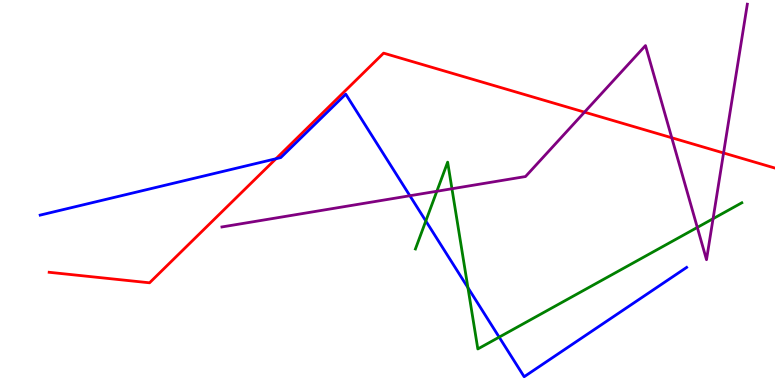[{'lines': ['blue', 'red'], 'intersections': [{'x': 3.56, 'y': 5.88}]}, {'lines': ['green', 'red'], 'intersections': []}, {'lines': ['purple', 'red'], 'intersections': [{'x': 7.54, 'y': 7.09}, {'x': 8.67, 'y': 6.42}, {'x': 9.34, 'y': 6.03}]}, {'lines': ['blue', 'green'], 'intersections': [{'x': 5.49, 'y': 4.26}, {'x': 6.04, 'y': 2.53}, {'x': 6.44, 'y': 1.24}]}, {'lines': ['blue', 'purple'], 'intersections': [{'x': 5.29, 'y': 4.92}]}, {'lines': ['green', 'purple'], 'intersections': [{'x': 5.64, 'y': 5.03}, {'x': 5.83, 'y': 5.1}, {'x': 9.0, 'y': 4.09}, {'x': 9.2, 'y': 4.32}]}]